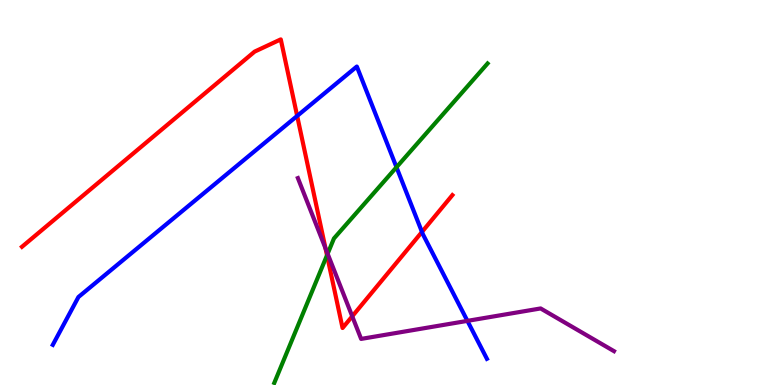[{'lines': ['blue', 'red'], 'intersections': [{'x': 3.83, 'y': 6.99}, {'x': 5.44, 'y': 3.98}]}, {'lines': ['green', 'red'], 'intersections': [{'x': 4.22, 'y': 3.37}]}, {'lines': ['purple', 'red'], 'intersections': [{'x': 4.2, 'y': 3.55}, {'x': 4.55, 'y': 1.78}]}, {'lines': ['blue', 'green'], 'intersections': [{'x': 5.12, 'y': 5.66}]}, {'lines': ['blue', 'purple'], 'intersections': [{'x': 6.03, 'y': 1.67}]}, {'lines': ['green', 'purple'], 'intersections': [{'x': 4.23, 'y': 3.41}]}]